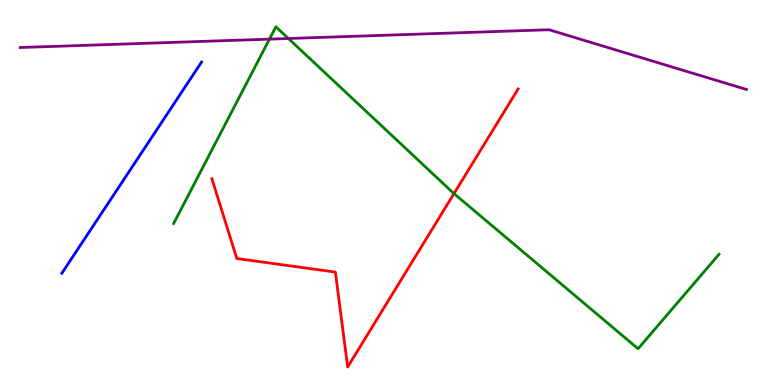[{'lines': ['blue', 'red'], 'intersections': []}, {'lines': ['green', 'red'], 'intersections': [{'x': 5.86, 'y': 4.97}]}, {'lines': ['purple', 'red'], 'intersections': []}, {'lines': ['blue', 'green'], 'intersections': []}, {'lines': ['blue', 'purple'], 'intersections': []}, {'lines': ['green', 'purple'], 'intersections': [{'x': 3.48, 'y': 8.98}, {'x': 3.72, 'y': 9.0}]}]